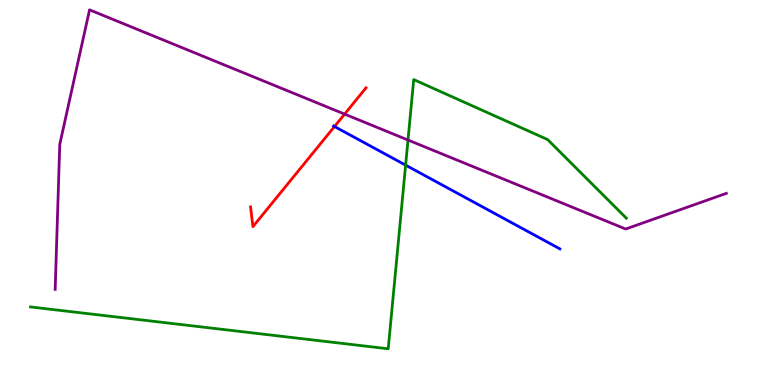[{'lines': ['blue', 'red'], 'intersections': [{'x': 4.32, 'y': 6.71}]}, {'lines': ['green', 'red'], 'intersections': []}, {'lines': ['purple', 'red'], 'intersections': [{'x': 4.45, 'y': 7.04}]}, {'lines': ['blue', 'green'], 'intersections': [{'x': 5.23, 'y': 5.71}]}, {'lines': ['blue', 'purple'], 'intersections': []}, {'lines': ['green', 'purple'], 'intersections': [{'x': 5.26, 'y': 6.36}]}]